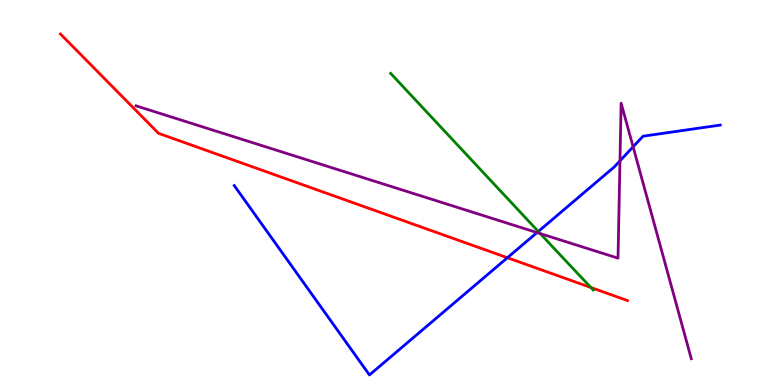[{'lines': ['blue', 'red'], 'intersections': [{'x': 6.55, 'y': 3.31}]}, {'lines': ['green', 'red'], 'intersections': [{'x': 7.62, 'y': 2.53}]}, {'lines': ['purple', 'red'], 'intersections': []}, {'lines': ['blue', 'green'], 'intersections': [{'x': 6.95, 'y': 3.99}]}, {'lines': ['blue', 'purple'], 'intersections': [{'x': 6.93, 'y': 3.96}, {'x': 8.0, 'y': 5.82}, {'x': 8.17, 'y': 6.19}]}, {'lines': ['green', 'purple'], 'intersections': [{'x': 6.97, 'y': 3.93}]}]